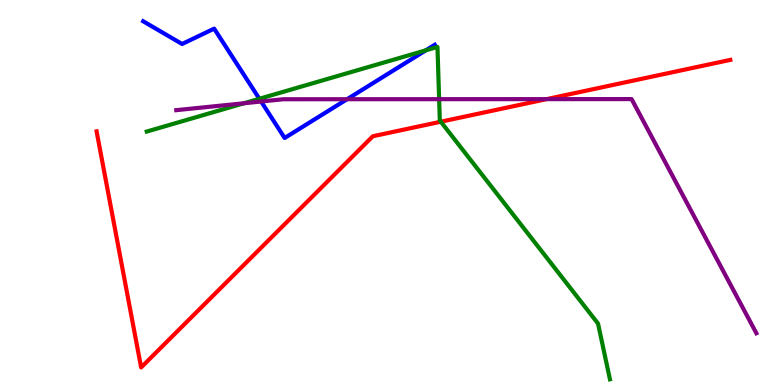[{'lines': ['blue', 'red'], 'intersections': []}, {'lines': ['green', 'red'], 'intersections': [{'x': 5.69, 'y': 6.84}]}, {'lines': ['purple', 'red'], 'intersections': [{'x': 7.05, 'y': 7.43}]}, {'lines': ['blue', 'green'], 'intersections': [{'x': 3.35, 'y': 7.43}, {'x': 5.49, 'y': 8.69}]}, {'lines': ['blue', 'purple'], 'intersections': [{'x': 3.37, 'y': 7.36}, {'x': 4.48, 'y': 7.42}]}, {'lines': ['green', 'purple'], 'intersections': [{'x': 3.15, 'y': 7.32}, {'x': 5.67, 'y': 7.42}]}]